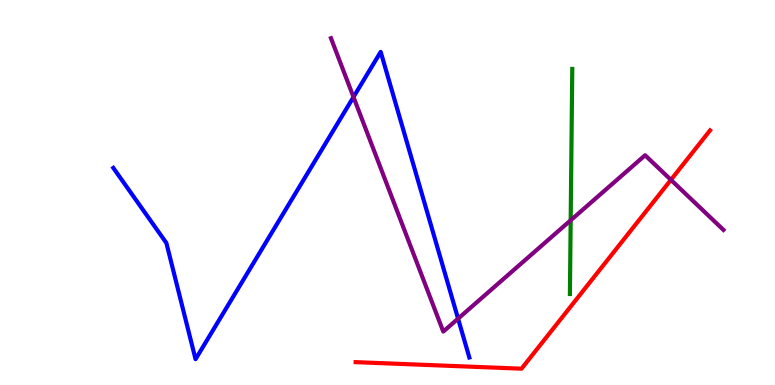[{'lines': ['blue', 'red'], 'intersections': []}, {'lines': ['green', 'red'], 'intersections': []}, {'lines': ['purple', 'red'], 'intersections': [{'x': 8.66, 'y': 5.33}]}, {'lines': ['blue', 'green'], 'intersections': []}, {'lines': ['blue', 'purple'], 'intersections': [{'x': 4.56, 'y': 7.48}, {'x': 5.91, 'y': 1.72}]}, {'lines': ['green', 'purple'], 'intersections': [{'x': 7.36, 'y': 4.28}]}]